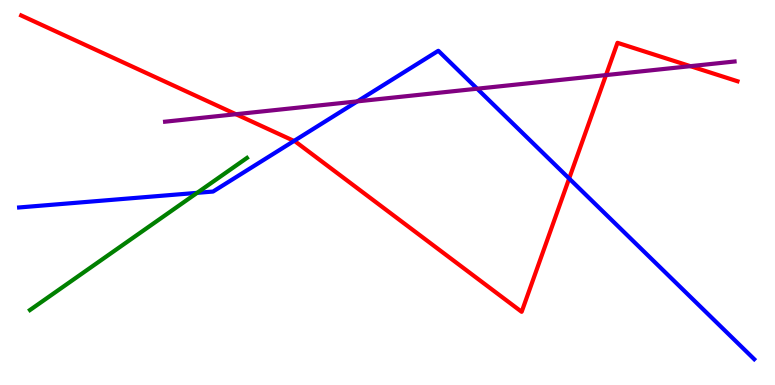[{'lines': ['blue', 'red'], 'intersections': [{'x': 3.79, 'y': 6.34}, {'x': 7.34, 'y': 5.36}]}, {'lines': ['green', 'red'], 'intersections': []}, {'lines': ['purple', 'red'], 'intersections': [{'x': 3.04, 'y': 7.03}, {'x': 7.82, 'y': 8.05}, {'x': 8.91, 'y': 8.28}]}, {'lines': ['blue', 'green'], 'intersections': [{'x': 2.54, 'y': 4.99}]}, {'lines': ['blue', 'purple'], 'intersections': [{'x': 4.61, 'y': 7.37}, {'x': 6.16, 'y': 7.7}]}, {'lines': ['green', 'purple'], 'intersections': []}]